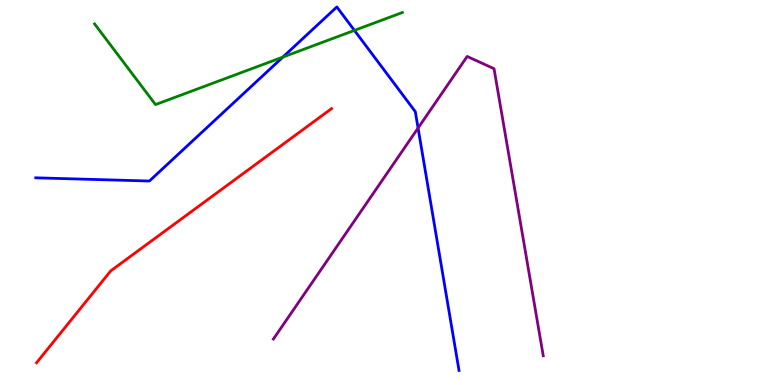[{'lines': ['blue', 'red'], 'intersections': []}, {'lines': ['green', 'red'], 'intersections': []}, {'lines': ['purple', 'red'], 'intersections': []}, {'lines': ['blue', 'green'], 'intersections': [{'x': 3.65, 'y': 8.52}, {'x': 4.57, 'y': 9.21}]}, {'lines': ['blue', 'purple'], 'intersections': [{'x': 5.39, 'y': 6.67}]}, {'lines': ['green', 'purple'], 'intersections': []}]